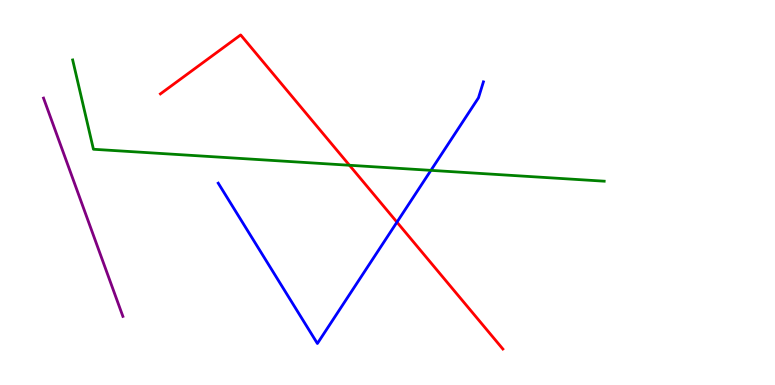[{'lines': ['blue', 'red'], 'intersections': [{'x': 5.12, 'y': 4.23}]}, {'lines': ['green', 'red'], 'intersections': [{'x': 4.51, 'y': 5.71}]}, {'lines': ['purple', 'red'], 'intersections': []}, {'lines': ['blue', 'green'], 'intersections': [{'x': 5.56, 'y': 5.58}]}, {'lines': ['blue', 'purple'], 'intersections': []}, {'lines': ['green', 'purple'], 'intersections': []}]